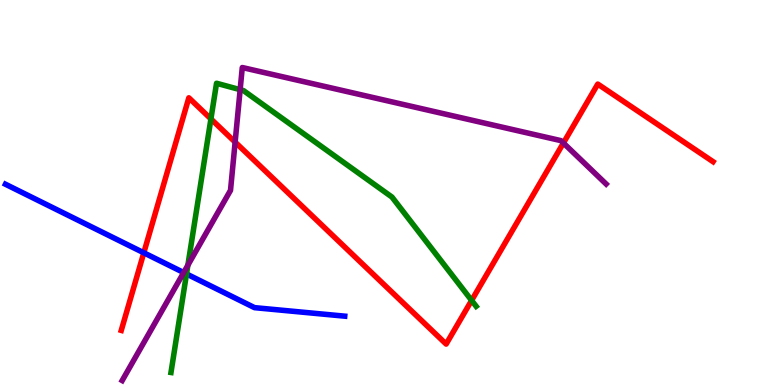[{'lines': ['blue', 'red'], 'intersections': [{'x': 1.86, 'y': 3.43}]}, {'lines': ['green', 'red'], 'intersections': [{'x': 2.72, 'y': 6.91}, {'x': 6.09, 'y': 2.2}]}, {'lines': ['purple', 'red'], 'intersections': [{'x': 3.03, 'y': 6.31}, {'x': 7.27, 'y': 6.29}]}, {'lines': ['blue', 'green'], 'intersections': [{'x': 2.41, 'y': 2.88}]}, {'lines': ['blue', 'purple'], 'intersections': [{'x': 2.37, 'y': 2.92}]}, {'lines': ['green', 'purple'], 'intersections': [{'x': 2.42, 'y': 3.11}, {'x': 3.1, 'y': 7.67}]}]